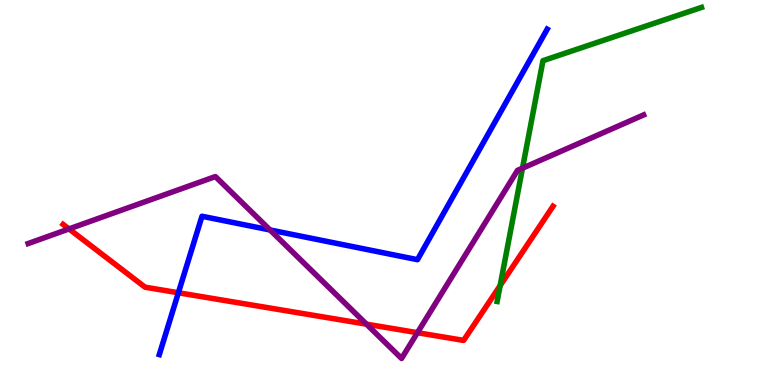[{'lines': ['blue', 'red'], 'intersections': [{'x': 2.3, 'y': 2.4}]}, {'lines': ['green', 'red'], 'intersections': [{'x': 6.45, 'y': 2.58}]}, {'lines': ['purple', 'red'], 'intersections': [{'x': 0.89, 'y': 4.05}, {'x': 4.73, 'y': 1.58}, {'x': 5.39, 'y': 1.36}]}, {'lines': ['blue', 'green'], 'intersections': []}, {'lines': ['blue', 'purple'], 'intersections': [{'x': 3.48, 'y': 4.03}]}, {'lines': ['green', 'purple'], 'intersections': [{'x': 6.74, 'y': 5.63}]}]